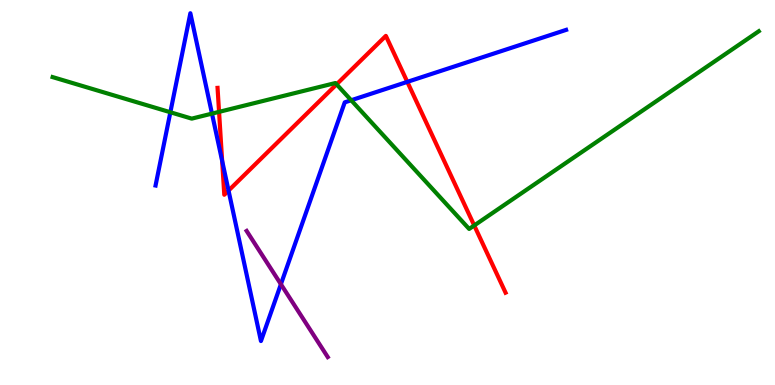[{'lines': ['blue', 'red'], 'intersections': [{'x': 2.87, 'y': 5.82}, {'x': 2.95, 'y': 5.05}, {'x': 5.26, 'y': 7.87}]}, {'lines': ['green', 'red'], 'intersections': [{'x': 2.83, 'y': 7.09}, {'x': 4.34, 'y': 7.81}, {'x': 6.12, 'y': 4.14}]}, {'lines': ['purple', 'red'], 'intersections': []}, {'lines': ['blue', 'green'], 'intersections': [{'x': 2.2, 'y': 7.08}, {'x': 2.74, 'y': 7.05}, {'x': 4.53, 'y': 7.4}]}, {'lines': ['blue', 'purple'], 'intersections': [{'x': 3.62, 'y': 2.62}]}, {'lines': ['green', 'purple'], 'intersections': []}]